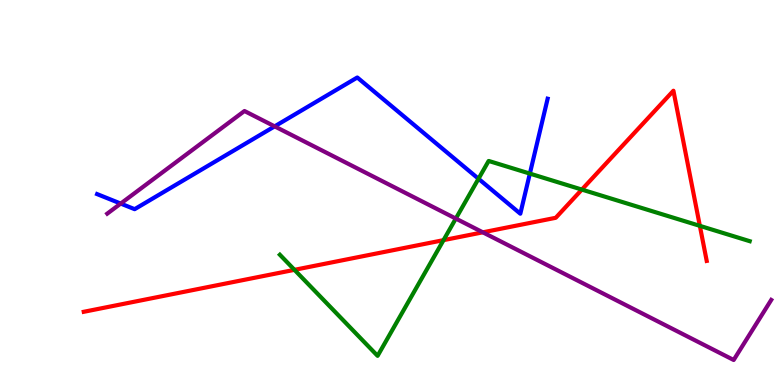[{'lines': ['blue', 'red'], 'intersections': []}, {'lines': ['green', 'red'], 'intersections': [{'x': 3.8, 'y': 2.99}, {'x': 5.72, 'y': 3.76}, {'x': 7.51, 'y': 5.08}, {'x': 9.03, 'y': 4.13}]}, {'lines': ['purple', 'red'], 'intersections': [{'x': 6.23, 'y': 3.97}]}, {'lines': ['blue', 'green'], 'intersections': [{'x': 6.17, 'y': 5.36}, {'x': 6.84, 'y': 5.49}]}, {'lines': ['blue', 'purple'], 'intersections': [{'x': 1.56, 'y': 4.71}, {'x': 3.54, 'y': 6.72}]}, {'lines': ['green', 'purple'], 'intersections': [{'x': 5.88, 'y': 4.32}]}]